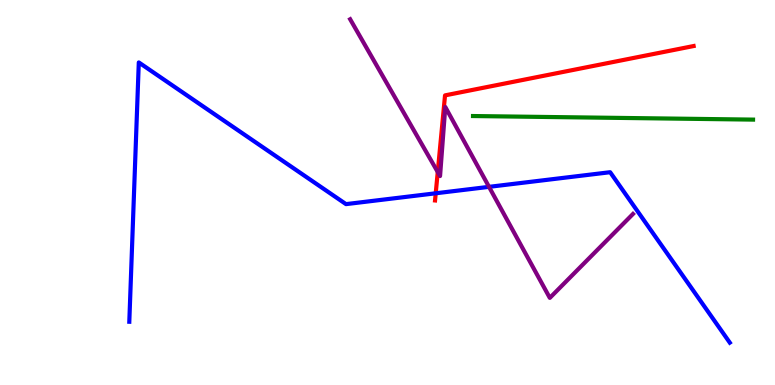[{'lines': ['blue', 'red'], 'intersections': [{'x': 5.62, 'y': 4.98}]}, {'lines': ['green', 'red'], 'intersections': []}, {'lines': ['purple', 'red'], 'intersections': [{'x': 5.65, 'y': 5.53}]}, {'lines': ['blue', 'green'], 'intersections': []}, {'lines': ['blue', 'purple'], 'intersections': [{'x': 6.31, 'y': 5.15}]}, {'lines': ['green', 'purple'], 'intersections': []}]